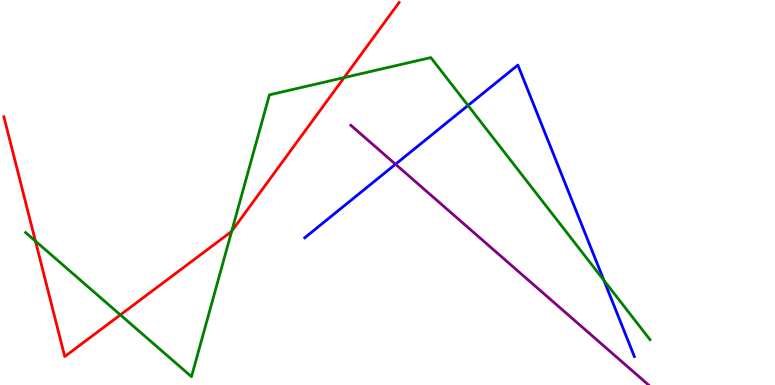[{'lines': ['blue', 'red'], 'intersections': []}, {'lines': ['green', 'red'], 'intersections': [{'x': 0.457, 'y': 3.74}, {'x': 1.55, 'y': 1.82}, {'x': 2.99, 'y': 3.99}, {'x': 4.44, 'y': 7.98}]}, {'lines': ['purple', 'red'], 'intersections': []}, {'lines': ['blue', 'green'], 'intersections': [{'x': 6.04, 'y': 7.26}, {'x': 7.79, 'y': 2.72}]}, {'lines': ['blue', 'purple'], 'intersections': [{'x': 5.1, 'y': 5.73}]}, {'lines': ['green', 'purple'], 'intersections': []}]